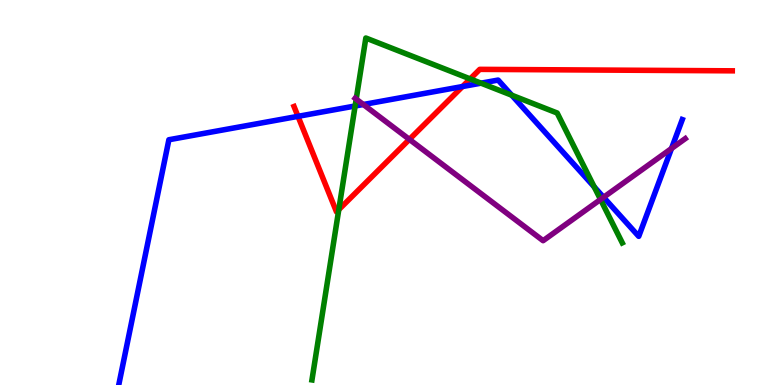[{'lines': ['blue', 'red'], 'intersections': [{'x': 3.85, 'y': 6.98}, {'x': 5.97, 'y': 7.75}]}, {'lines': ['green', 'red'], 'intersections': [{'x': 4.37, 'y': 4.55}, {'x': 6.07, 'y': 7.95}]}, {'lines': ['purple', 'red'], 'intersections': [{'x': 5.28, 'y': 6.38}]}, {'lines': ['blue', 'green'], 'intersections': [{'x': 4.58, 'y': 7.25}, {'x': 6.21, 'y': 7.84}, {'x': 6.6, 'y': 7.53}, {'x': 7.67, 'y': 5.15}]}, {'lines': ['blue', 'purple'], 'intersections': [{'x': 4.69, 'y': 7.29}, {'x': 7.79, 'y': 4.88}, {'x': 8.66, 'y': 6.14}]}, {'lines': ['green', 'purple'], 'intersections': [{'x': 4.6, 'y': 7.43}, {'x': 7.75, 'y': 4.82}]}]